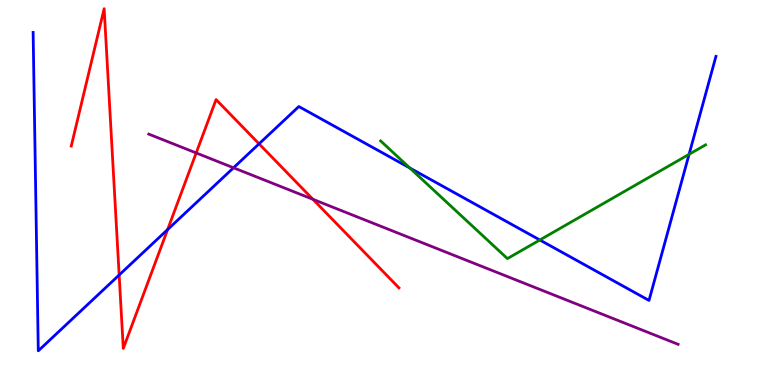[{'lines': ['blue', 'red'], 'intersections': [{'x': 1.54, 'y': 2.86}, {'x': 2.16, 'y': 4.04}, {'x': 3.34, 'y': 6.26}]}, {'lines': ['green', 'red'], 'intersections': []}, {'lines': ['purple', 'red'], 'intersections': [{'x': 2.53, 'y': 6.03}, {'x': 4.04, 'y': 4.82}]}, {'lines': ['blue', 'green'], 'intersections': [{'x': 5.29, 'y': 5.64}, {'x': 6.97, 'y': 3.77}, {'x': 8.89, 'y': 5.99}]}, {'lines': ['blue', 'purple'], 'intersections': [{'x': 3.01, 'y': 5.64}]}, {'lines': ['green', 'purple'], 'intersections': []}]